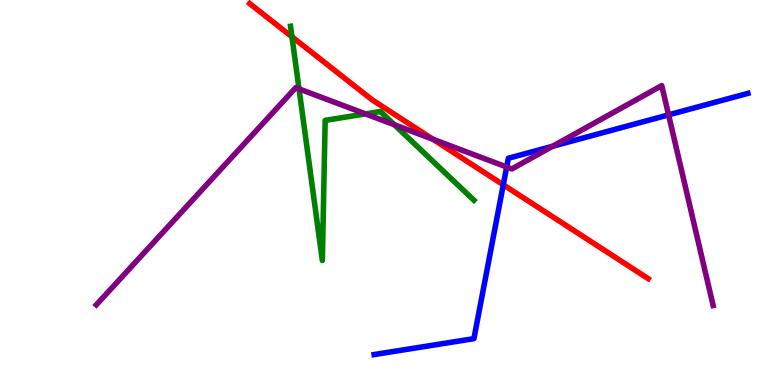[{'lines': ['blue', 'red'], 'intersections': [{'x': 6.49, 'y': 5.2}]}, {'lines': ['green', 'red'], 'intersections': [{'x': 3.77, 'y': 9.04}]}, {'lines': ['purple', 'red'], 'intersections': [{'x': 5.59, 'y': 6.38}]}, {'lines': ['blue', 'green'], 'intersections': []}, {'lines': ['blue', 'purple'], 'intersections': [{'x': 6.54, 'y': 5.66}, {'x': 7.13, 'y': 6.2}, {'x': 8.63, 'y': 7.02}]}, {'lines': ['green', 'purple'], 'intersections': [{'x': 3.86, 'y': 7.69}, {'x': 4.72, 'y': 7.04}, {'x': 5.09, 'y': 6.76}]}]